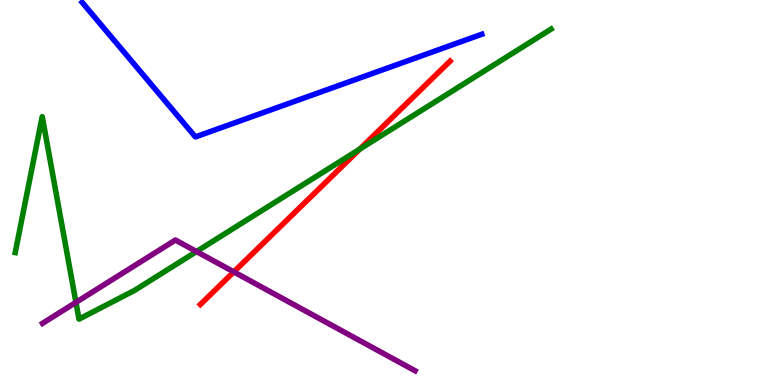[{'lines': ['blue', 'red'], 'intersections': []}, {'lines': ['green', 'red'], 'intersections': [{'x': 4.64, 'y': 6.13}]}, {'lines': ['purple', 'red'], 'intersections': [{'x': 3.02, 'y': 2.94}]}, {'lines': ['blue', 'green'], 'intersections': []}, {'lines': ['blue', 'purple'], 'intersections': []}, {'lines': ['green', 'purple'], 'intersections': [{'x': 0.98, 'y': 2.15}, {'x': 2.54, 'y': 3.47}]}]